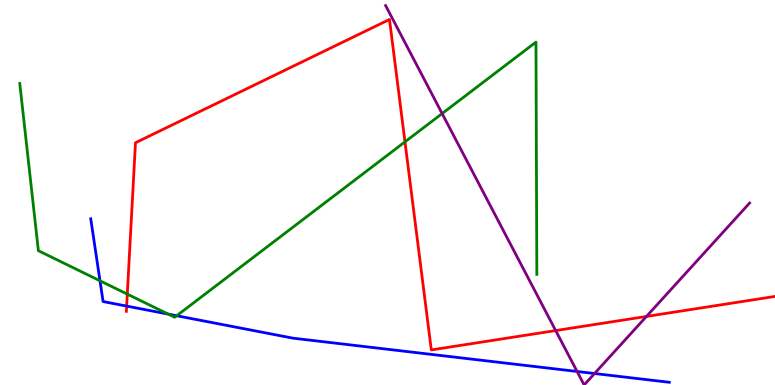[{'lines': ['blue', 'red'], 'intersections': [{'x': 1.63, 'y': 2.05}]}, {'lines': ['green', 'red'], 'intersections': [{'x': 1.64, 'y': 2.36}, {'x': 5.23, 'y': 6.32}]}, {'lines': ['purple', 'red'], 'intersections': [{'x': 7.17, 'y': 1.41}, {'x': 8.34, 'y': 1.78}]}, {'lines': ['blue', 'green'], 'intersections': [{'x': 1.29, 'y': 2.71}, {'x': 2.17, 'y': 1.84}, {'x': 2.28, 'y': 1.8}]}, {'lines': ['blue', 'purple'], 'intersections': [{'x': 7.45, 'y': 0.351}, {'x': 7.67, 'y': 0.298}]}, {'lines': ['green', 'purple'], 'intersections': [{'x': 5.7, 'y': 7.05}]}]